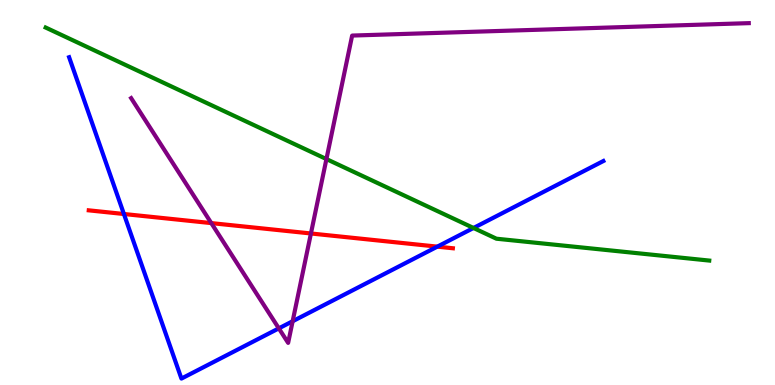[{'lines': ['blue', 'red'], 'intersections': [{'x': 1.6, 'y': 4.44}, {'x': 5.64, 'y': 3.59}]}, {'lines': ['green', 'red'], 'intersections': []}, {'lines': ['purple', 'red'], 'intersections': [{'x': 2.73, 'y': 4.21}, {'x': 4.01, 'y': 3.94}]}, {'lines': ['blue', 'green'], 'intersections': [{'x': 6.11, 'y': 4.08}]}, {'lines': ['blue', 'purple'], 'intersections': [{'x': 3.6, 'y': 1.47}, {'x': 3.78, 'y': 1.66}]}, {'lines': ['green', 'purple'], 'intersections': [{'x': 4.21, 'y': 5.87}]}]